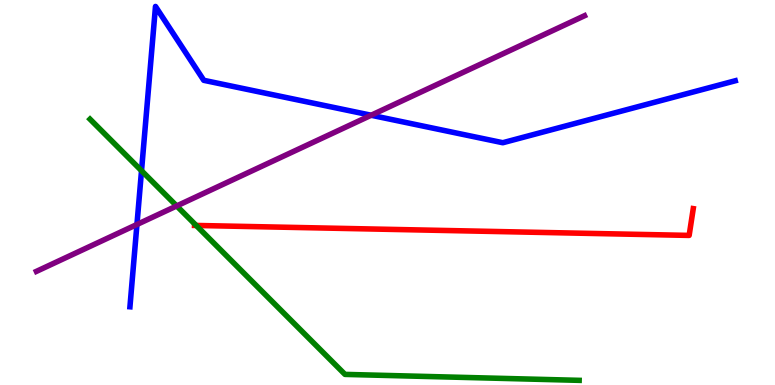[{'lines': ['blue', 'red'], 'intersections': []}, {'lines': ['green', 'red'], 'intersections': [{'x': 2.53, 'y': 4.14}]}, {'lines': ['purple', 'red'], 'intersections': []}, {'lines': ['blue', 'green'], 'intersections': [{'x': 1.83, 'y': 5.57}]}, {'lines': ['blue', 'purple'], 'intersections': [{'x': 1.77, 'y': 4.17}, {'x': 4.79, 'y': 7.01}]}, {'lines': ['green', 'purple'], 'intersections': [{'x': 2.28, 'y': 4.65}]}]